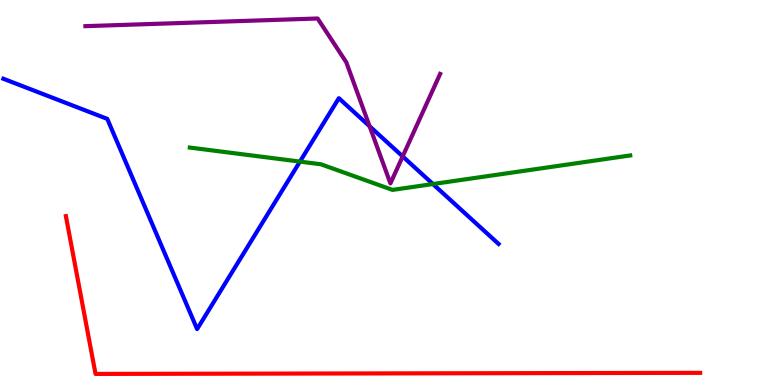[{'lines': ['blue', 'red'], 'intersections': []}, {'lines': ['green', 'red'], 'intersections': []}, {'lines': ['purple', 'red'], 'intersections': []}, {'lines': ['blue', 'green'], 'intersections': [{'x': 3.87, 'y': 5.8}, {'x': 5.59, 'y': 5.22}]}, {'lines': ['blue', 'purple'], 'intersections': [{'x': 4.77, 'y': 6.72}, {'x': 5.2, 'y': 5.94}]}, {'lines': ['green', 'purple'], 'intersections': []}]